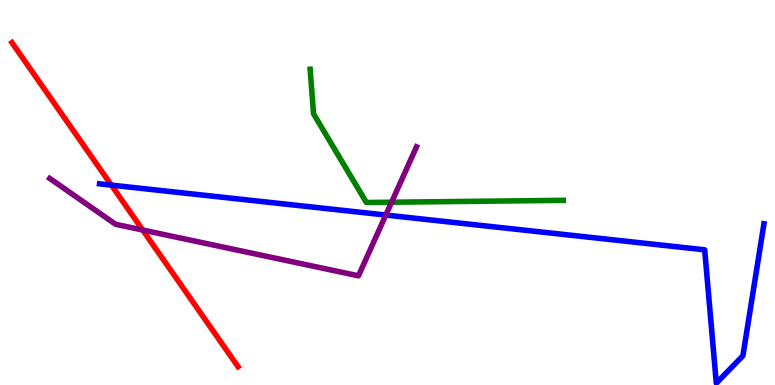[{'lines': ['blue', 'red'], 'intersections': [{'x': 1.44, 'y': 5.19}]}, {'lines': ['green', 'red'], 'intersections': []}, {'lines': ['purple', 'red'], 'intersections': [{'x': 1.84, 'y': 4.02}]}, {'lines': ['blue', 'green'], 'intersections': []}, {'lines': ['blue', 'purple'], 'intersections': [{'x': 4.98, 'y': 4.41}]}, {'lines': ['green', 'purple'], 'intersections': [{'x': 5.05, 'y': 4.75}]}]